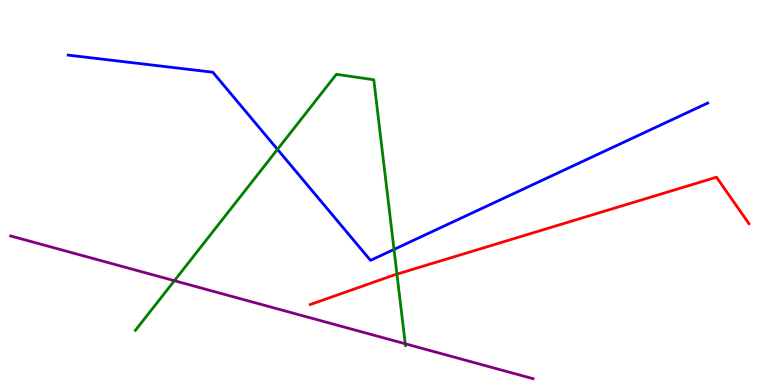[{'lines': ['blue', 'red'], 'intersections': []}, {'lines': ['green', 'red'], 'intersections': [{'x': 5.12, 'y': 2.88}]}, {'lines': ['purple', 'red'], 'intersections': []}, {'lines': ['blue', 'green'], 'intersections': [{'x': 3.58, 'y': 6.12}, {'x': 5.08, 'y': 3.52}]}, {'lines': ['blue', 'purple'], 'intersections': []}, {'lines': ['green', 'purple'], 'intersections': [{'x': 2.25, 'y': 2.71}, {'x': 5.23, 'y': 1.07}]}]